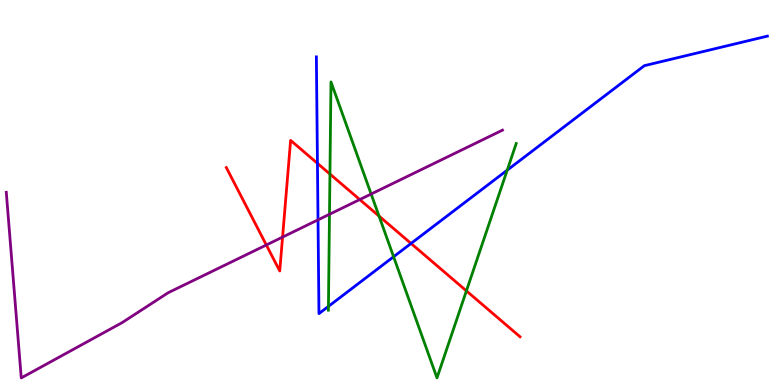[{'lines': ['blue', 'red'], 'intersections': [{'x': 4.1, 'y': 5.76}, {'x': 5.3, 'y': 3.68}]}, {'lines': ['green', 'red'], 'intersections': [{'x': 4.26, 'y': 5.48}, {'x': 4.89, 'y': 4.39}, {'x': 6.02, 'y': 2.45}]}, {'lines': ['purple', 'red'], 'intersections': [{'x': 3.44, 'y': 3.64}, {'x': 3.65, 'y': 3.84}, {'x': 4.64, 'y': 4.82}]}, {'lines': ['blue', 'green'], 'intersections': [{'x': 4.24, 'y': 2.04}, {'x': 5.08, 'y': 3.33}, {'x': 6.54, 'y': 5.58}]}, {'lines': ['blue', 'purple'], 'intersections': [{'x': 4.1, 'y': 4.29}]}, {'lines': ['green', 'purple'], 'intersections': [{'x': 4.25, 'y': 4.43}, {'x': 4.79, 'y': 4.96}]}]